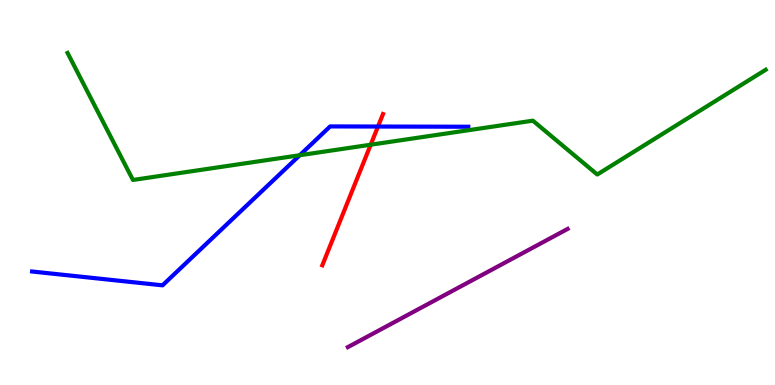[{'lines': ['blue', 'red'], 'intersections': [{'x': 4.88, 'y': 6.71}]}, {'lines': ['green', 'red'], 'intersections': [{'x': 4.78, 'y': 6.24}]}, {'lines': ['purple', 'red'], 'intersections': []}, {'lines': ['blue', 'green'], 'intersections': [{'x': 3.87, 'y': 5.97}]}, {'lines': ['blue', 'purple'], 'intersections': []}, {'lines': ['green', 'purple'], 'intersections': []}]